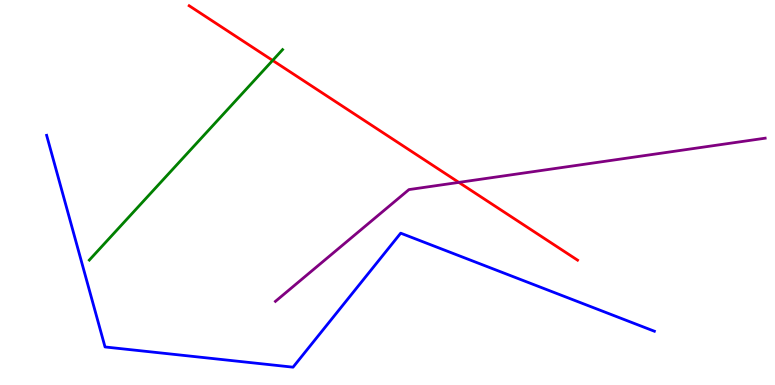[{'lines': ['blue', 'red'], 'intersections': []}, {'lines': ['green', 'red'], 'intersections': [{'x': 3.52, 'y': 8.43}]}, {'lines': ['purple', 'red'], 'intersections': [{'x': 5.92, 'y': 5.26}]}, {'lines': ['blue', 'green'], 'intersections': []}, {'lines': ['blue', 'purple'], 'intersections': []}, {'lines': ['green', 'purple'], 'intersections': []}]